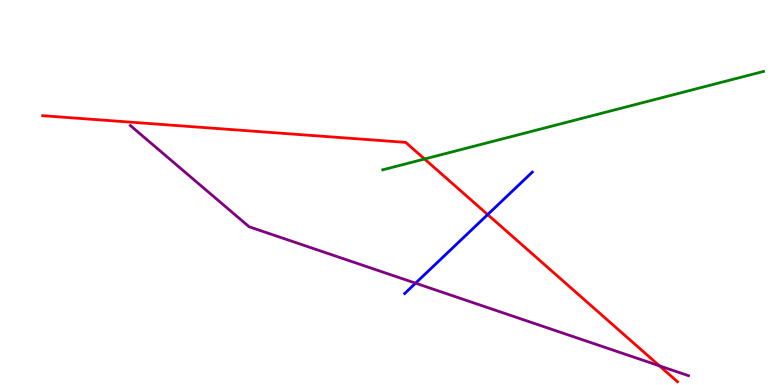[{'lines': ['blue', 'red'], 'intersections': [{'x': 6.29, 'y': 4.43}]}, {'lines': ['green', 'red'], 'intersections': [{'x': 5.48, 'y': 5.87}]}, {'lines': ['purple', 'red'], 'intersections': [{'x': 8.51, 'y': 0.497}]}, {'lines': ['blue', 'green'], 'intersections': []}, {'lines': ['blue', 'purple'], 'intersections': [{'x': 5.36, 'y': 2.64}]}, {'lines': ['green', 'purple'], 'intersections': []}]